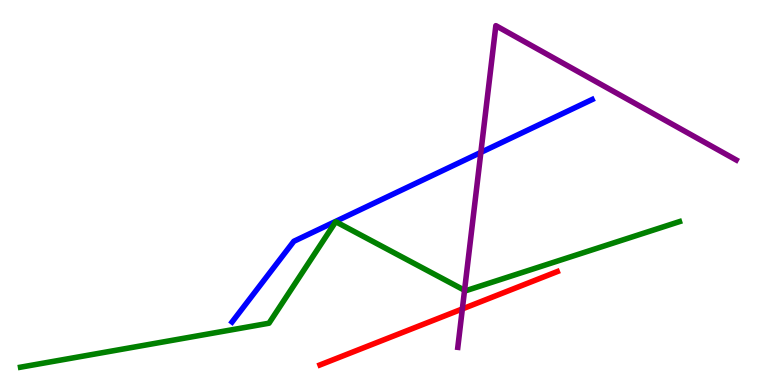[{'lines': ['blue', 'red'], 'intersections': []}, {'lines': ['green', 'red'], 'intersections': []}, {'lines': ['purple', 'red'], 'intersections': [{'x': 5.97, 'y': 1.98}]}, {'lines': ['blue', 'green'], 'intersections': []}, {'lines': ['blue', 'purple'], 'intersections': [{'x': 6.2, 'y': 6.04}]}, {'lines': ['green', 'purple'], 'intersections': [{'x': 5.99, 'y': 2.46}]}]